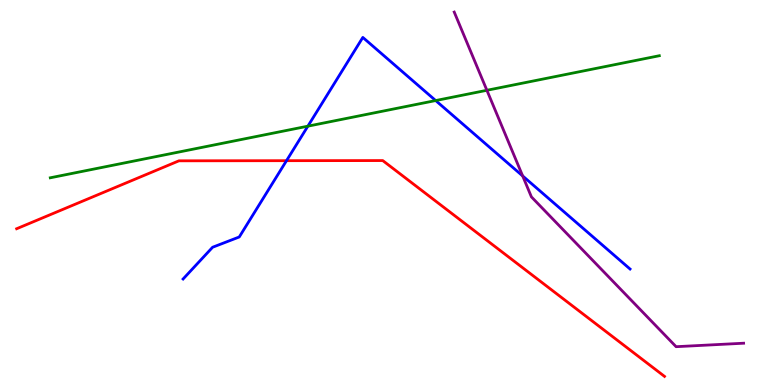[{'lines': ['blue', 'red'], 'intersections': [{'x': 3.7, 'y': 5.83}]}, {'lines': ['green', 'red'], 'intersections': []}, {'lines': ['purple', 'red'], 'intersections': []}, {'lines': ['blue', 'green'], 'intersections': [{'x': 3.97, 'y': 6.72}, {'x': 5.62, 'y': 7.39}]}, {'lines': ['blue', 'purple'], 'intersections': [{'x': 6.74, 'y': 5.43}]}, {'lines': ['green', 'purple'], 'intersections': [{'x': 6.28, 'y': 7.65}]}]